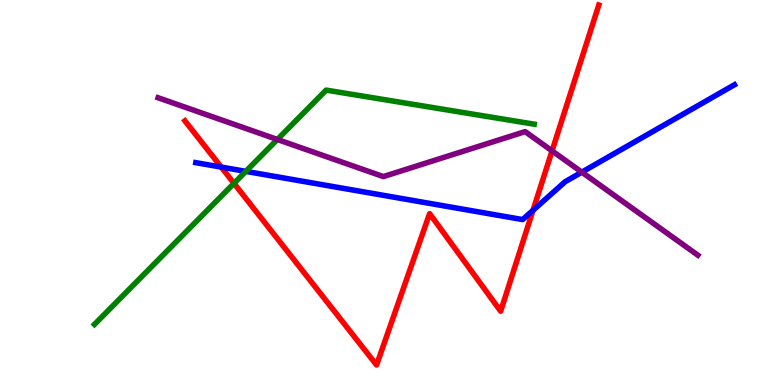[{'lines': ['blue', 'red'], 'intersections': [{'x': 2.85, 'y': 5.66}, {'x': 6.88, 'y': 4.54}]}, {'lines': ['green', 'red'], 'intersections': [{'x': 3.02, 'y': 5.24}]}, {'lines': ['purple', 'red'], 'intersections': [{'x': 7.12, 'y': 6.08}]}, {'lines': ['blue', 'green'], 'intersections': [{'x': 3.17, 'y': 5.55}]}, {'lines': ['blue', 'purple'], 'intersections': [{'x': 7.51, 'y': 5.53}]}, {'lines': ['green', 'purple'], 'intersections': [{'x': 3.58, 'y': 6.38}]}]